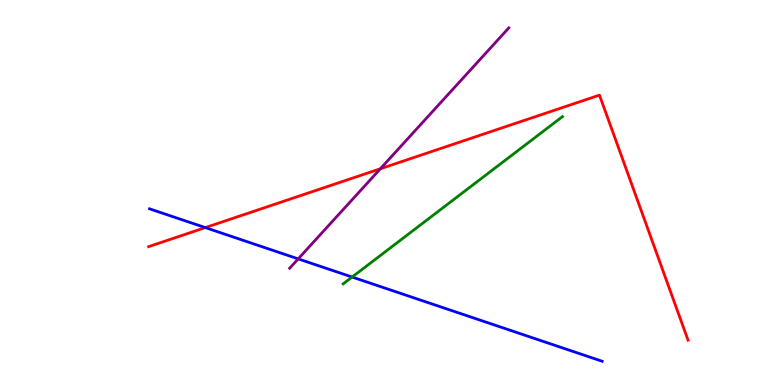[{'lines': ['blue', 'red'], 'intersections': [{'x': 2.65, 'y': 4.09}]}, {'lines': ['green', 'red'], 'intersections': []}, {'lines': ['purple', 'red'], 'intersections': [{'x': 4.91, 'y': 5.62}]}, {'lines': ['blue', 'green'], 'intersections': [{'x': 4.54, 'y': 2.8}]}, {'lines': ['blue', 'purple'], 'intersections': [{'x': 3.85, 'y': 3.28}]}, {'lines': ['green', 'purple'], 'intersections': []}]